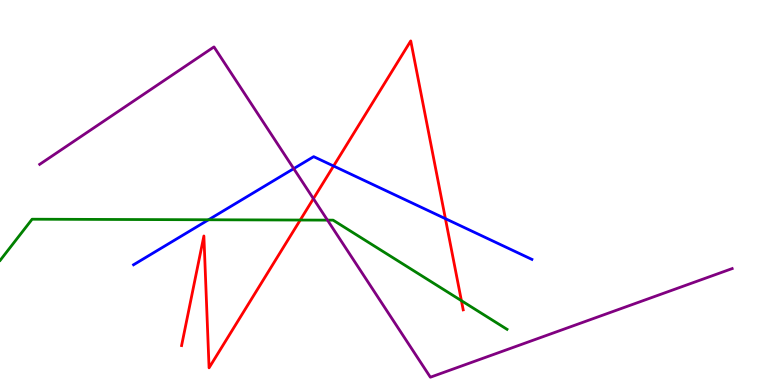[{'lines': ['blue', 'red'], 'intersections': [{'x': 4.3, 'y': 5.69}, {'x': 5.75, 'y': 4.32}]}, {'lines': ['green', 'red'], 'intersections': [{'x': 3.87, 'y': 4.28}, {'x': 5.95, 'y': 2.19}]}, {'lines': ['purple', 'red'], 'intersections': [{'x': 4.04, 'y': 4.84}]}, {'lines': ['blue', 'green'], 'intersections': [{'x': 2.69, 'y': 4.29}]}, {'lines': ['blue', 'purple'], 'intersections': [{'x': 3.79, 'y': 5.62}]}, {'lines': ['green', 'purple'], 'intersections': [{'x': 4.23, 'y': 4.28}]}]